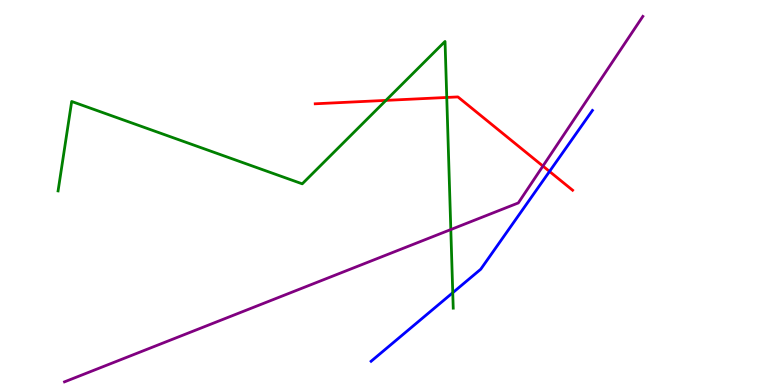[{'lines': ['blue', 'red'], 'intersections': [{'x': 7.09, 'y': 5.55}]}, {'lines': ['green', 'red'], 'intersections': [{'x': 4.98, 'y': 7.39}, {'x': 5.76, 'y': 7.47}]}, {'lines': ['purple', 'red'], 'intersections': [{'x': 7.01, 'y': 5.69}]}, {'lines': ['blue', 'green'], 'intersections': [{'x': 5.84, 'y': 2.4}]}, {'lines': ['blue', 'purple'], 'intersections': []}, {'lines': ['green', 'purple'], 'intersections': [{'x': 5.82, 'y': 4.04}]}]